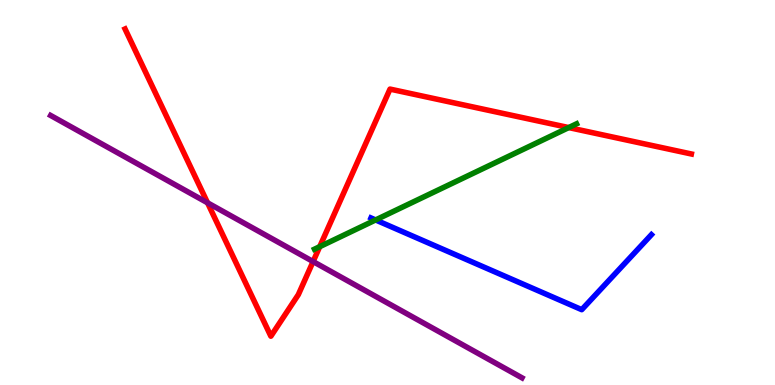[{'lines': ['blue', 'red'], 'intersections': []}, {'lines': ['green', 'red'], 'intersections': [{'x': 4.13, 'y': 3.59}, {'x': 7.34, 'y': 6.69}]}, {'lines': ['purple', 'red'], 'intersections': [{'x': 2.68, 'y': 4.73}, {'x': 4.04, 'y': 3.21}]}, {'lines': ['blue', 'green'], 'intersections': [{'x': 4.85, 'y': 4.29}]}, {'lines': ['blue', 'purple'], 'intersections': []}, {'lines': ['green', 'purple'], 'intersections': []}]